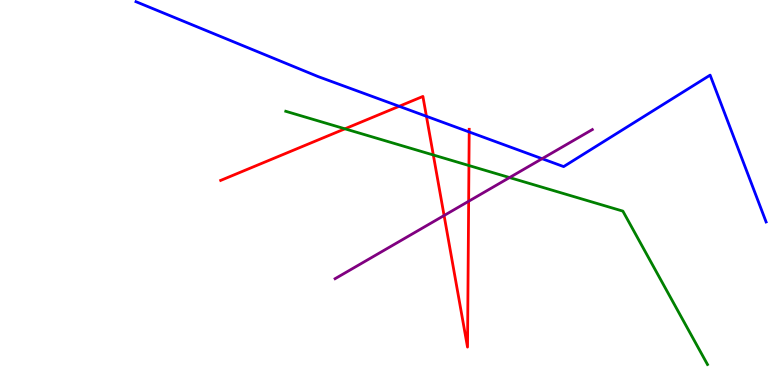[{'lines': ['blue', 'red'], 'intersections': [{'x': 5.15, 'y': 7.24}, {'x': 5.5, 'y': 6.98}, {'x': 6.05, 'y': 6.57}]}, {'lines': ['green', 'red'], 'intersections': [{'x': 4.45, 'y': 6.65}, {'x': 5.59, 'y': 5.97}, {'x': 6.05, 'y': 5.7}]}, {'lines': ['purple', 'red'], 'intersections': [{'x': 5.73, 'y': 4.4}, {'x': 6.05, 'y': 4.77}]}, {'lines': ['blue', 'green'], 'intersections': []}, {'lines': ['blue', 'purple'], 'intersections': [{'x': 6.99, 'y': 5.88}]}, {'lines': ['green', 'purple'], 'intersections': [{'x': 6.57, 'y': 5.39}]}]